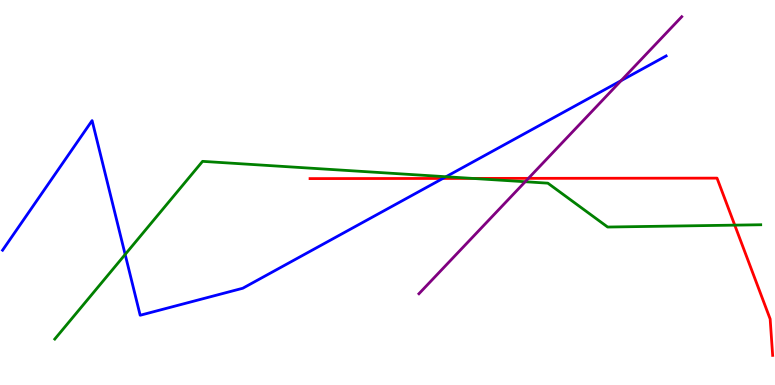[{'lines': ['blue', 'red'], 'intersections': [{'x': 5.71, 'y': 5.36}]}, {'lines': ['green', 'red'], 'intersections': [{'x': 6.1, 'y': 5.37}, {'x': 9.48, 'y': 4.15}]}, {'lines': ['purple', 'red'], 'intersections': [{'x': 6.82, 'y': 5.37}]}, {'lines': ['blue', 'green'], 'intersections': [{'x': 1.61, 'y': 3.39}, {'x': 5.75, 'y': 5.41}]}, {'lines': ['blue', 'purple'], 'intersections': [{'x': 8.01, 'y': 7.9}]}, {'lines': ['green', 'purple'], 'intersections': [{'x': 6.78, 'y': 5.28}]}]